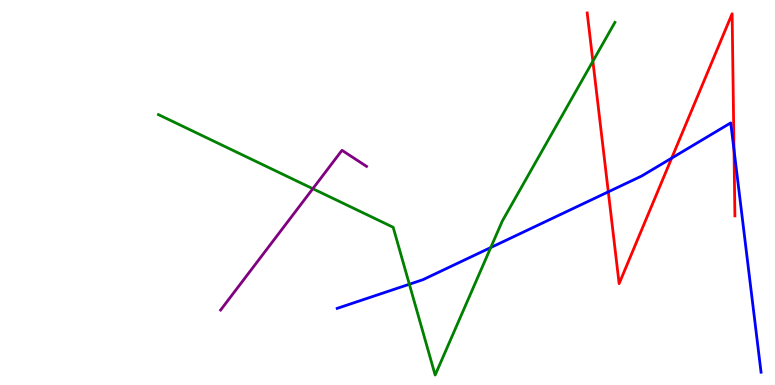[{'lines': ['blue', 'red'], 'intersections': [{'x': 7.85, 'y': 5.02}, {'x': 8.67, 'y': 5.89}, {'x': 9.47, 'y': 6.11}]}, {'lines': ['green', 'red'], 'intersections': [{'x': 7.65, 'y': 8.41}]}, {'lines': ['purple', 'red'], 'intersections': []}, {'lines': ['blue', 'green'], 'intersections': [{'x': 5.28, 'y': 2.62}, {'x': 6.33, 'y': 3.57}]}, {'lines': ['blue', 'purple'], 'intersections': []}, {'lines': ['green', 'purple'], 'intersections': [{'x': 4.04, 'y': 5.1}]}]